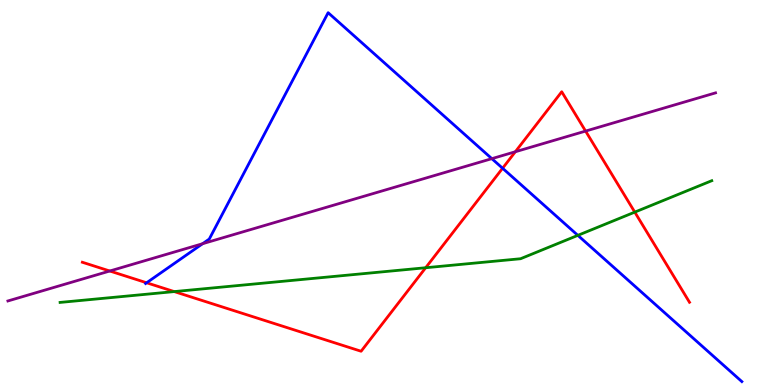[{'lines': ['blue', 'red'], 'intersections': [{'x': 1.89, 'y': 2.66}, {'x': 6.49, 'y': 5.63}]}, {'lines': ['green', 'red'], 'intersections': [{'x': 2.25, 'y': 2.43}, {'x': 5.49, 'y': 3.05}, {'x': 8.19, 'y': 4.49}]}, {'lines': ['purple', 'red'], 'intersections': [{'x': 1.42, 'y': 2.96}, {'x': 6.65, 'y': 6.06}, {'x': 7.56, 'y': 6.6}]}, {'lines': ['blue', 'green'], 'intersections': [{'x': 7.46, 'y': 3.89}]}, {'lines': ['blue', 'purple'], 'intersections': [{'x': 2.61, 'y': 3.67}, {'x': 6.35, 'y': 5.88}]}, {'lines': ['green', 'purple'], 'intersections': []}]